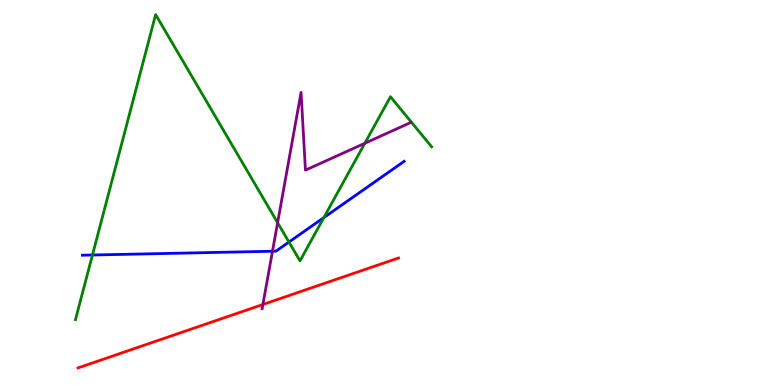[{'lines': ['blue', 'red'], 'intersections': []}, {'lines': ['green', 'red'], 'intersections': []}, {'lines': ['purple', 'red'], 'intersections': [{'x': 3.39, 'y': 2.09}]}, {'lines': ['blue', 'green'], 'intersections': [{'x': 1.19, 'y': 3.38}, {'x': 3.73, 'y': 3.71}, {'x': 4.18, 'y': 4.35}]}, {'lines': ['blue', 'purple'], 'intersections': [{'x': 3.52, 'y': 3.47}]}, {'lines': ['green', 'purple'], 'intersections': [{'x': 3.58, 'y': 4.22}, {'x': 4.71, 'y': 6.28}]}]